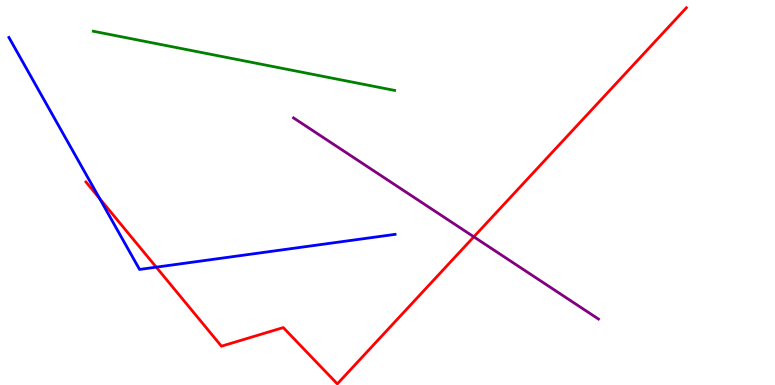[{'lines': ['blue', 'red'], 'intersections': [{'x': 1.29, 'y': 4.84}, {'x': 2.02, 'y': 3.06}]}, {'lines': ['green', 'red'], 'intersections': []}, {'lines': ['purple', 'red'], 'intersections': [{'x': 6.11, 'y': 3.85}]}, {'lines': ['blue', 'green'], 'intersections': []}, {'lines': ['blue', 'purple'], 'intersections': []}, {'lines': ['green', 'purple'], 'intersections': []}]